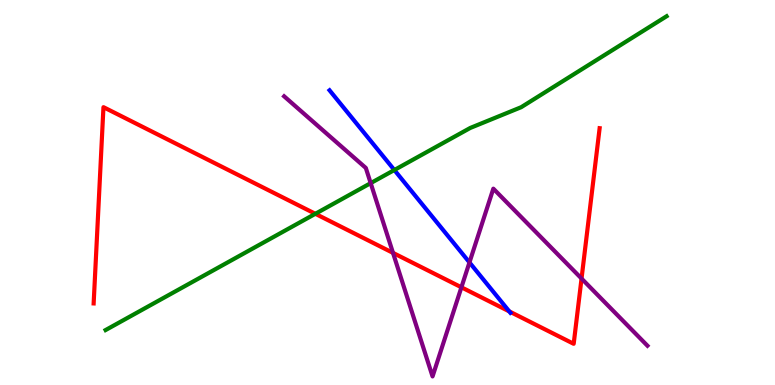[{'lines': ['blue', 'red'], 'intersections': [{'x': 6.57, 'y': 1.91}]}, {'lines': ['green', 'red'], 'intersections': [{'x': 4.07, 'y': 4.45}]}, {'lines': ['purple', 'red'], 'intersections': [{'x': 5.07, 'y': 3.43}, {'x': 5.95, 'y': 2.54}, {'x': 7.5, 'y': 2.76}]}, {'lines': ['blue', 'green'], 'intersections': [{'x': 5.09, 'y': 5.58}]}, {'lines': ['blue', 'purple'], 'intersections': [{'x': 6.06, 'y': 3.18}]}, {'lines': ['green', 'purple'], 'intersections': [{'x': 4.78, 'y': 5.24}]}]